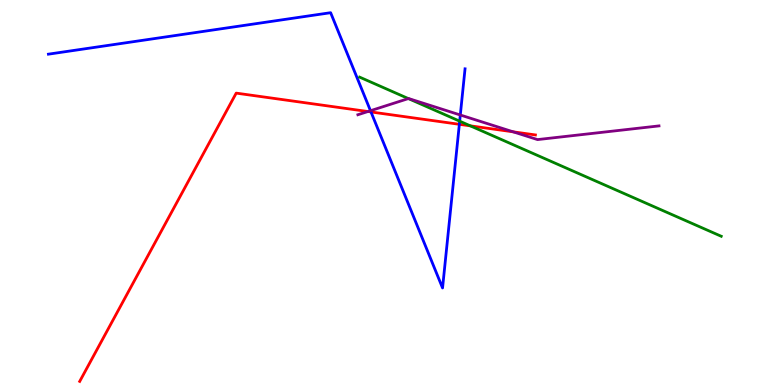[{'lines': ['blue', 'red'], 'intersections': [{'x': 4.79, 'y': 7.09}, {'x': 5.93, 'y': 6.77}]}, {'lines': ['green', 'red'], 'intersections': [{'x': 6.07, 'y': 6.73}]}, {'lines': ['purple', 'red'], 'intersections': [{'x': 4.75, 'y': 7.1}, {'x': 6.62, 'y': 6.58}]}, {'lines': ['blue', 'green'], 'intersections': [{'x': 5.93, 'y': 6.85}]}, {'lines': ['blue', 'purple'], 'intersections': [{'x': 4.78, 'y': 7.12}, {'x': 5.94, 'y': 7.01}]}, {'lines': ['green', 'purple'], 'intersections': [{'x': 5.27, 'y': 7.44}]}]